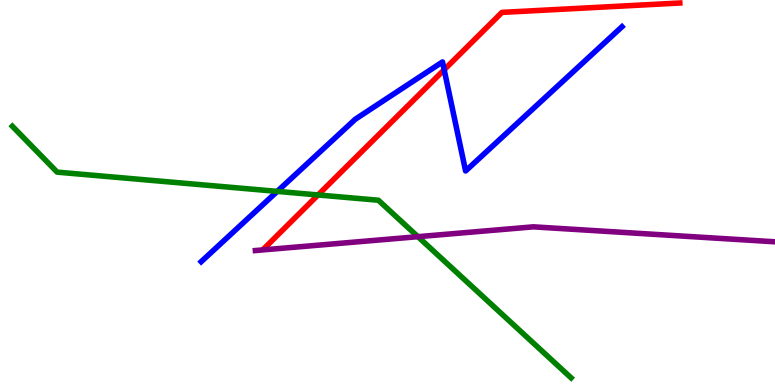[{'lines': ['blue', 'red'], 'intersections': [{'x': 5.73, 'y': 8.19}]}, {'lines': ['green', 'red'], 'intersections': [{'x': 4.1, 'y': 4.94}]}, {'lines': ['purple', 'red'], 'intersections': []}, {'lines': ['blue', 'green'], 'intersections': [{'x': 3.58, 'y': 5.03}]}, {'lines': ['blue', 'purple'], 'intersections': []}, {'lines': ['green', 'purple'], 'intersections': [{'x': 5.39, 'y': 3.85}]}]